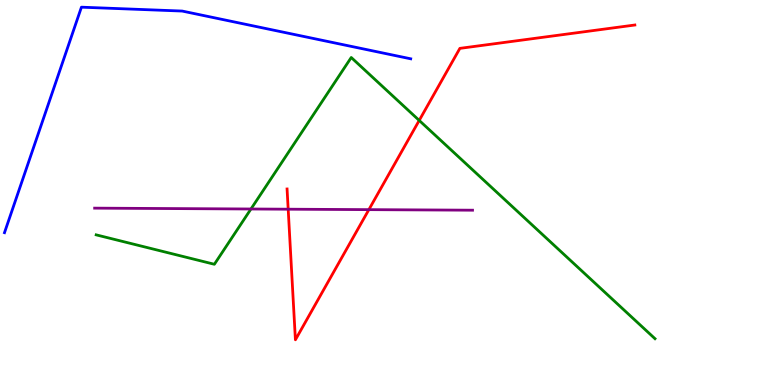[{'lines': ['blue', 'red'], 'intersections': []}, {'lines': ['green', 'red'], 'intersections': [{'x': 5.41, 'y': 6.87}]}, {'lines': ['purple', 'red'], 'intersections': [{'x': 3.72, 'y': 4.57}, {'x': 4.76, 'y': 4.55}]}, {'lines': ['blue', 'green'], 'intersections': []}, {'lines': ['blue', 'purple'], 'intersections': []}, {'lines': ['green', 'purple'], 'intersections': [{'x': 3.24, 'y': 4.57}]}]